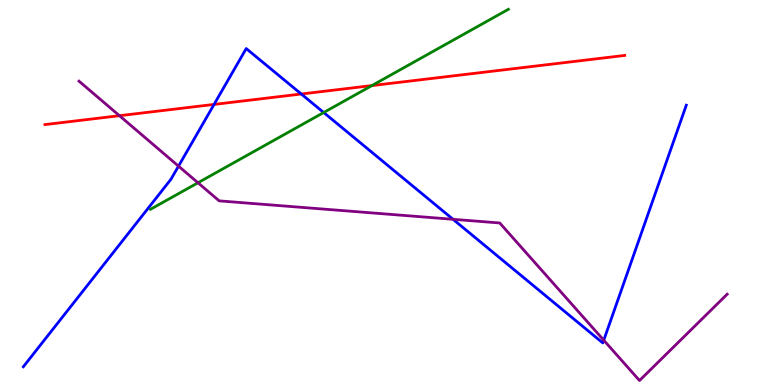[{'lines': ['blue', 'red'], 'intersections': [{'x': 2.76, 'y': 7.29}, {'x': 3.89, 'y': 7.56}]}, {'lines': ['green', 'red'], 'intersections': [{'x': 4.8, 'y': 7.78}]}, {'lines': ['purple', 'red'], 'intersections': [{'x': 1.54, 'y': 6.99}]}, {'lines': ['blue', 'green'], 'intersections': [{'x': 4.18, 'y': 7.08}]}, {'lines': ['blue', 'purple'], 'intersections': [{'x': 2.3, 'y': 5.68}, {'x': 5.85, 'y': 4.3}, {'x': 7.79, 'y': 1.16}]}, {'lines': ['green', 'purple'], 'intersections': [{'x': 2.55, 'y': 5.25}]}]